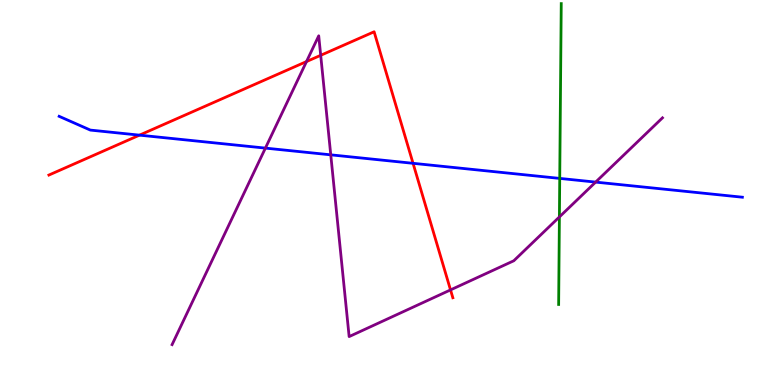[{'lines': ['blue', 'red'], 'intersections': [{'x': 1.8, 'y': 6.49}, {'x': 5.33, 'y': 5.76}]}, {'lines': ['green', 'red'], 'intersections': []}, {'lines': ['purple', 'red'], 'intersections': [{'x': 3.95, 'y': 8.4}, {'x': 4.14, 'y': 8.56}, {'x': 5.81, 'y': 2.47}]}, {'lines': ['blue', 'green'], 'intersections': [{'x': 7.22, 'y': 5.37}]}, {'lines': ['blue', 'purple'], 'intersections': [{'x': 3.42, 'y': 6.15}, {'x': 4.27, 'y': 5.98}, {'x': 7.69, 'y': 5.27}]}, {'lines': ['green', 'purple'], 'intersections': [{'x': 7.22, 'y': 4.37}]}]